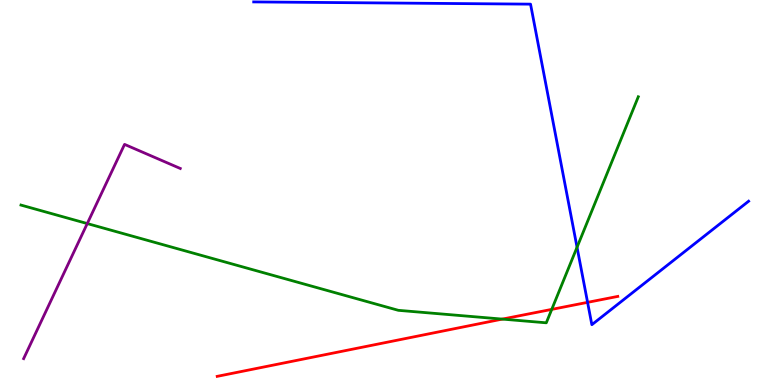[{'lines': ['blue', 'red'], 'intersections': [{'x': 7.58, 'y': 2.15}]}, {'lines': ['green', 'red'], 'intersections': [{'x': 6.48, 'y': 1.71}, {'x': 7.12, 'y': 1.96}]}, {'lines': ['purple', 'red'], 'intersections': []}, {'lines': ['blue', 'green'], 'intersections': [{'x': 7.45, 'y': 3.58}]}, {'lines': ['blue', 'purple'], 'intersections': []}, {'lines': ['green', 'purple'], 'intersections': [{'x': 1.13, 'y': 4.19}]}]